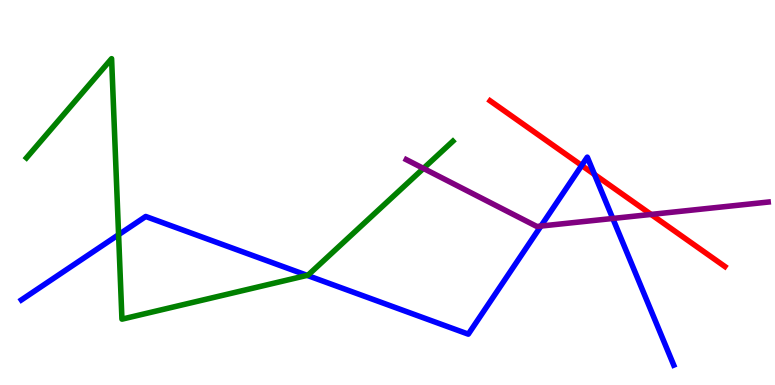[{'lines': ['blue', 'red'], 'intersections': [{'x': 7.51, 'y': 5.7}, {'x': 7.67, 'y': 5.47}]}, {'lines': ['green', 'red'], 'intersections': []}, {'lines': ['purple', 'red'], 'intersections': [{'x': 8.4, 'y': 4.43}]}, {'lines': ['blue', 'green'], 'intersections': [{'x': 1.53, 'y': 3.9}, {'x': 3.96, 'y': 2.85}]}, {'lines': ['blue', 'purple'], 'intersections': [{'x': 6.98, 'y': 4.13}, {'x': 7.91, 'y': 4.33}]}, {'lines': ['green', 'purple'], 'intersections': [{'x': 5.46, 'y': 5.63}]}]